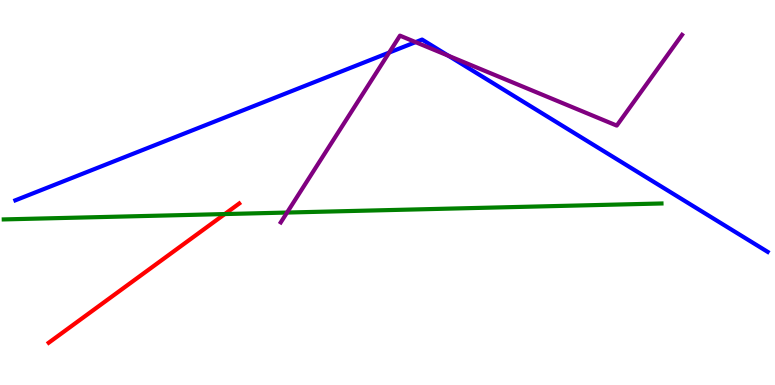[{'lines': ['blue', 'red'], 'intersections': []}, {'lines': ['green', 'red'], 'intersections': [{'x': 2.9, 'y': 4.44}]}, {'lines': ['purple', 'red'], 'intersections': []}, {'lines': ['blue', 'green'], 'intersections': []}, {'lines': ['blue', 'purple'], 'intersections': [{'x': 5.02, 'y': 8.63}, {'x': 5.36, 'y': 8.91}, {'x': 5.79, 'y': 8.55}]}, {'lines': ['green', 'purple'], 'intersections': [{'x': 3.7, 'y': 4.48}]}]